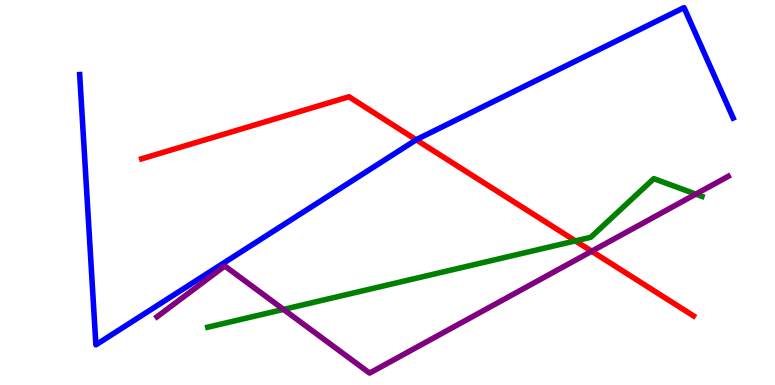[{'lines': ['blue', 'red'], 'intersections': [{'x': 5.37, 'y': 6.37}]}, {'lines': ['green', 'red'], 'intersections': [{'x': 7.42, 'y': 3.74}]}, {'lines': ['purple', 'red'], 'intersections': [{'x': 7.63, 'y': 3.47}]}, {'lines': ['blue', 'green'], 'intersections': []}, {'lines': ['blue', 'purple'], 'intersections': []}, {'lines': ['green', 'purple'], 'intersections': [{'x': 3.66, 'y': 1.96}, {'x': 8.98, 'y': 4.96}]}]